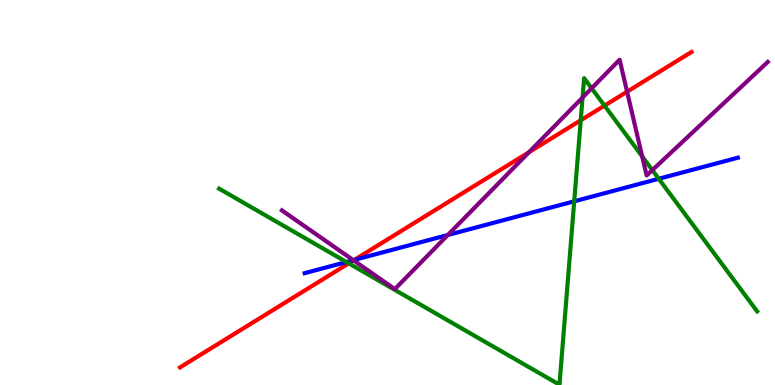[{'lines': ['blue', 'red'], 'intersections': [{'x': 4.57, 'y': 3.25}]}, {'lines': ['green', 'red'], 'intersections': [{'x': 4.5, 'y': 3.16}, {'x': 7.49, 'y': 6.88}, {'x': 7.8, 'y': 7.26}]}, {'lines': ['purple', 'red'], 'intersections': [{'x': 4.56, 'y': 3.24}, {'x': 6.83, 'y': 6.05}, {'x': 8.09, 'y': 7.62}]}, {'lines': ['blue', 'green'], 'intersections': [{'x': 4.47, 'y': 3.19}, {'x': 7.41, 'y': 4.77}, {'x': 8.5, 'y': 5.36}]}, {'lines': ['blue', 'purple'], 'intersections': [{'x': 4.56, 'y': 3.24}, {'x': 5.78, 'y': 3.9}]}, {'lines': ['green', 'purple'], 'intersections': [{'x': 7.52, 'y': 7.47}, {'x': 7.63, 'y': 7.71}, {'x': 8.29, 'y': 5.94}, {'x': 8.42, 'y': 5.58}]}]